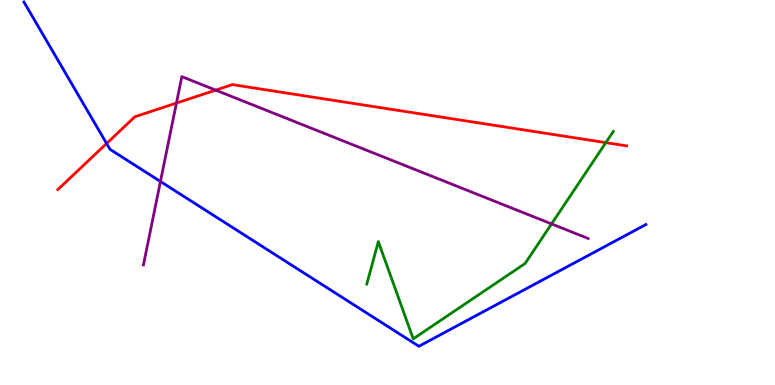[{'lines': ['blue', 'red'], 'intersections': [{'x': 1.38, 'y': 6.27}]}, {'lines': ['green', 'red'], 'intersections': [{'x': 7.82, 'y': 6.3}]}, {'lines': ['purple', 'red'], 'intersections': [{'x': 2.28, 'y': 7.32}, {'x': 2.78, 'y': 7.66}]}, {'lines': ['blue', 'green'], 'intersections': []}, {'lines': ['blue', 'purple'], 'intersections': [{'x': 2.07, 'y': 5.29}]}, {'lines': ['green', 'purple'], 'intersections': [{'x': 7.12, 'y': 4.18}]}]